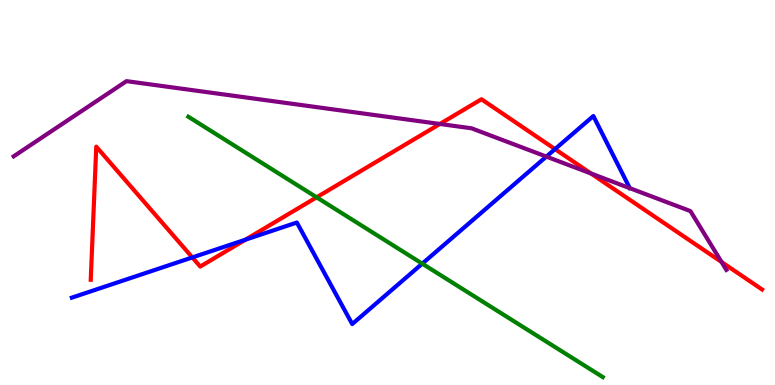[{'lines': ['blue', 'red'], 'intersections': [{'x': 2.48, 'y': 3.31}, {'x': 3.17, 'y': 3.77}, {'x': 7.16, 'y': 6.13}]}, {'lines': ['green', 'red'], 'intersections': [{'x': 4.09, 'y': 4.88}]}, {'lines': ['purple', 'red'], 'intersections': [{'x': 5.68, 'y': 6.78}, {'x': 7.63, 'y': 5.49}, {'x': 9.31, 'y': 3.19}]}, {'lines': ['blue', 'green'], 'intersections': [{'x': 5.45, 'y': 3.15}]}, {'lines': ['blue', 'purple'], 'intersections': [{'x': 7.05, 'y': 5.93}]}, {'lines': ['green', 'purple'], 'intersections': []}]